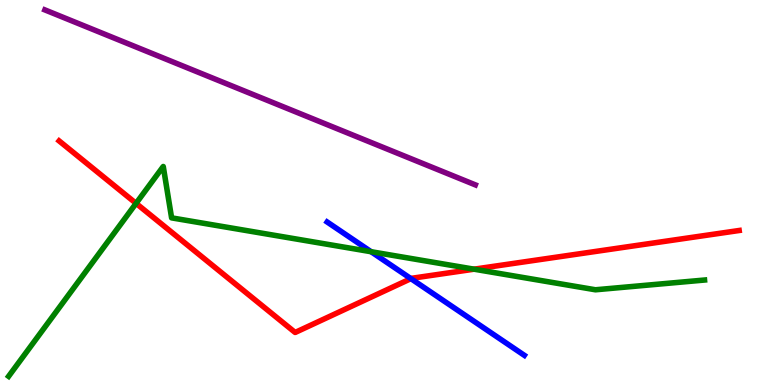[{'lines': ['blue', 'red'], 'intersections': [{'x': 5.3, 'y': 2.76}]}, {'lines': ['green', 'red'], 'intersections': [{'x': 1.76, 'y': 4.72}, {'x': 6.12, 'y': 3.01}]}, {'lines': ['purple', 'red'], 'intersections': []}, {'lines': ['blue', 'green'], 'intersections': [{'x': 4.79, 'y': 3.46}]}, {'lines': ['blue', 'purple'], 'intersections': []}, {'lines': ['green', 'purple'], 'intersections': []}]